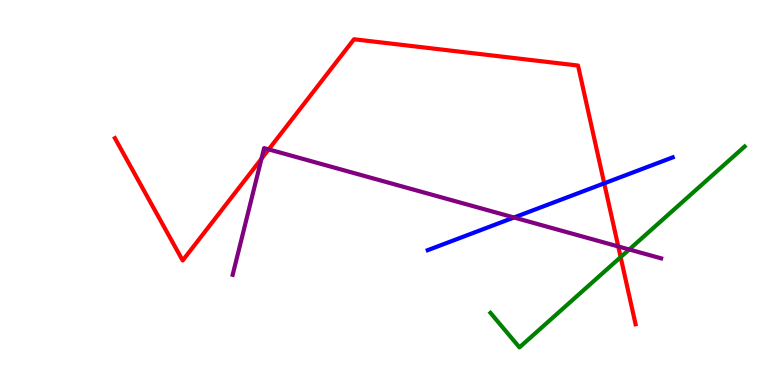[{'lines': ['blue', 'red'], 'intersections': [{'x': 7.8, 'y': 5.24}]}, {'lines': ['green', 'red'], 'intersections': [{'x': 8.01, 'y': 3.32}]}, {'lines': ['purple', 'red'], 'intersections': [{'x': 3.37, 'y': 5.88}, {'x': 3.47, 'y': 6.12}, {'x': 7.98, 'y': 3.6}]}, {'lines': ['blue', 'green'], 'intersections': []}, {'lines': ['blue', 'purple'], 'intersections': [{'x': 6.63, 'y': 4.35}]}, {'lines': ['green', 'purple'], 'intersections': [{'x': 8.12, 'y': 3.52}]}]